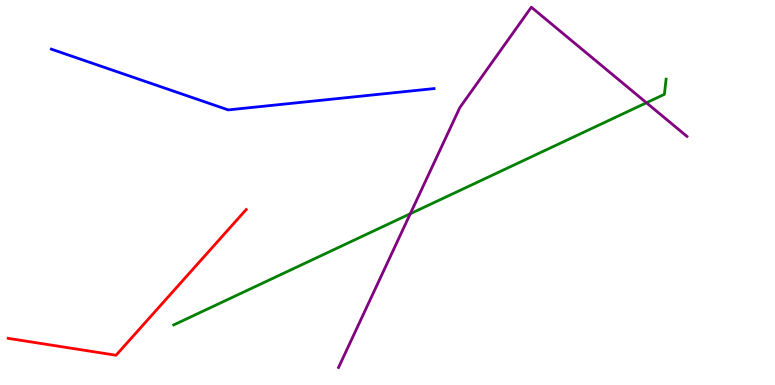[{'lines': ['blue', 'red'], 'intersections': []}, {'lines': ['green', 'red'], 'intersections': []}, {'lines': ['purple', 'red'], 'intersections': []}, {'lines': ['blue', 'green'], 'intersections': []}, {'lines': ['blue', 'purple'], 'intersections': []}, {'lines': ['green', 'purple'], 'intersections': [{'x': 5.29, 'y': 4.45}, {'x': 8.34, 'y': 7.33}]}]